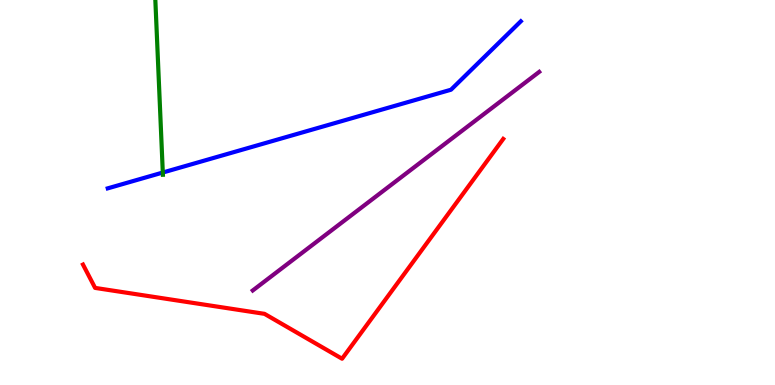[{'lines': ['blue', 'red'], 'intersections': []}, {'lines': ['green', 'red'], 'intersections': []}, {'lines': ['purple', 'red'], 'intersections': []}, {'lines': ['blue', 'green'], 'intersections': [{'x': 2.1, 'y': 5.52}]}, {'lines': ['blue', 'purple'], 'intersections': []}, {'lines': ['green', 'purple'], 'intersections': []}]